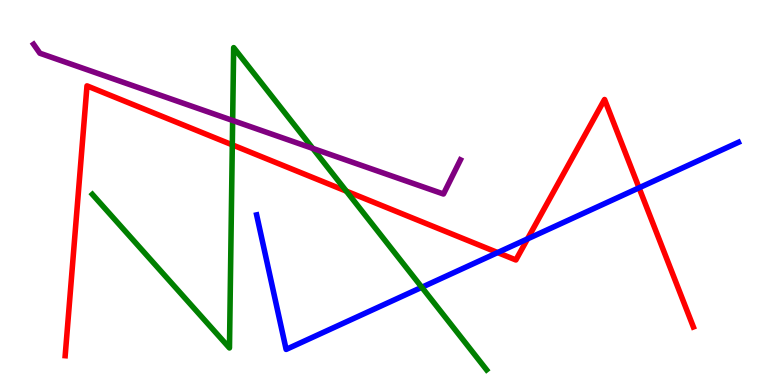[{'lines': ['blue', 'red'], 'intersections': [{'x': 6.42, 'y': 3.44}, {'x': 6.81, 'y': 3.8}, {'x': 8.25, 'y': 5.12}]}, {'lines': ['green', 'red'], 'intersections': [{'x': 3.0, 'y': 6.24}, {'x': 4.47, 'y': 5.04}]}, {'lines': ['purple', 'red'], 'intersections': []}, {'lines': ['blue', 'green'], 'intersections': [{'x': 5.44, 'y': 2.54}]}, {'lines': ['blue', 'purple'], 'intersections': []}, {'lines': ['green', 'purple'], 'intersections': [{'x': 3.0, 'y': 6.87}, {'x': 4.04, 'y': 6.14}]}]